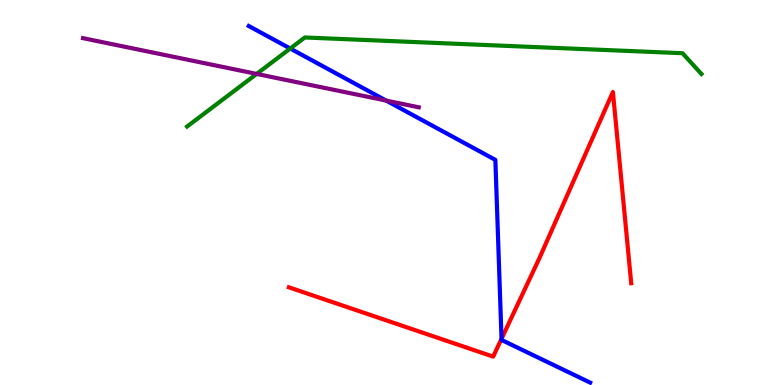[{'lines': ['blue', 'red'], 'intersections': [{'x': 6.47, 'y': 1.2}]}, {'lines': ['green', 'red'], 'intersections': []}, {'lines': ['purple', 'red'], 'intersections': []}, {'lines': ['blue', 'green'], 'intersections': [{'x': 3.75, 'y': 8.74}]}, {'lines': ['blue', 'purple'], 'intersections': [{'x': 4.98, 'y': 7.39}]}, {'lines': ['green', 'purple'], 'intersections': [{'x': 3.31, 'y': 8.08}]}]